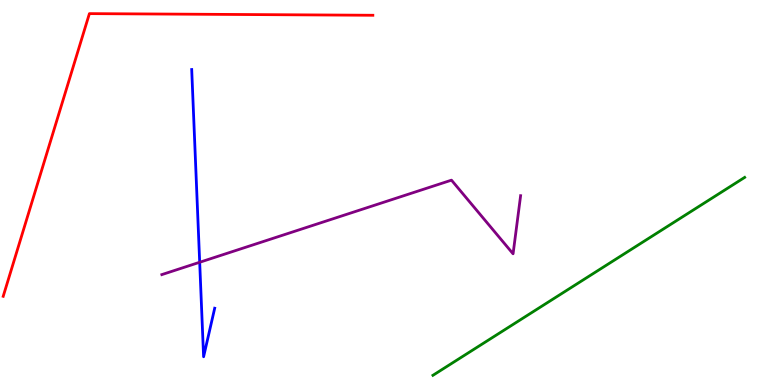[{'lines': ['blue', 'red'], 'intersections': []}, {'lines': ['green', 'red'], 'intersections': []}, {'lines': ['purple', 'red'], 'intersections': []}, {'lines': ['blue', 'green'], 'intersections': []}, {'lines': ['blue', 'purple'], 'intersections': [{'x': 2.58, 'y': 3.19}]}, {'lines': ['green', 'purple'], 'intersections': []}]